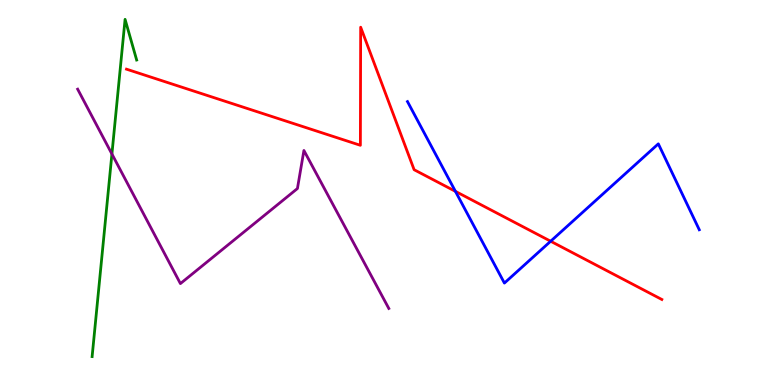[{'lines': ['blue', 'red'], 'intersections': [{'x': 5.88, 'y': 5.03}, {'x': 7.11, 'y': 3.73}]}, {'lines': ['green', 'red'], 'intersections': []}, {'lines': ['purple', 'red'], 'intersections': []}, {'lines': ['blue', 'green'], 'intersections': []}, {'lines': ['blue', 'purple'], 'intersections': []}, {'lines': ['green', 'purple'], 'intersections': [{'x': 1.44, 'y': 6.0}]}]